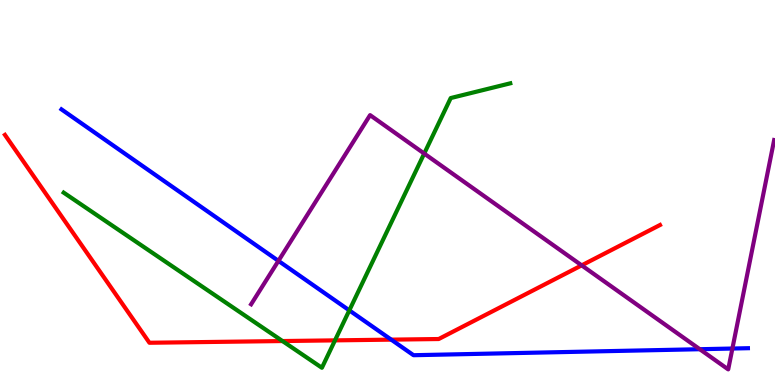[{'lines': ['blue', 'red'], 'intersections': [{'x': 5.05, 'y': 1.18}]}, {'lines': ['green', 'red'], 'intersections': [{'x': 3.64, 'y': 1.14}, {'x': 4.32, 'y': 1.16}]}, {'lines': ['purple', 'red'], 'intersections': [{'x': 7.51, 'y': 3.11}]}, {'lines': ['blue', 'green'], 'intersections': [{'x': 4.51, 'y': 1.94}]}, {'lines': ['blue', 'purple'], 'intersections': [{'x': 3.59, 'y': 3.22}, {'x': 9.03, 'y': 0.929}, {'x': 9.45, 'y': 0.947}]}, {'lines': ['green', 'purple'], 'intersections': [{'x': 5.47, 'y': 6.01}]}]